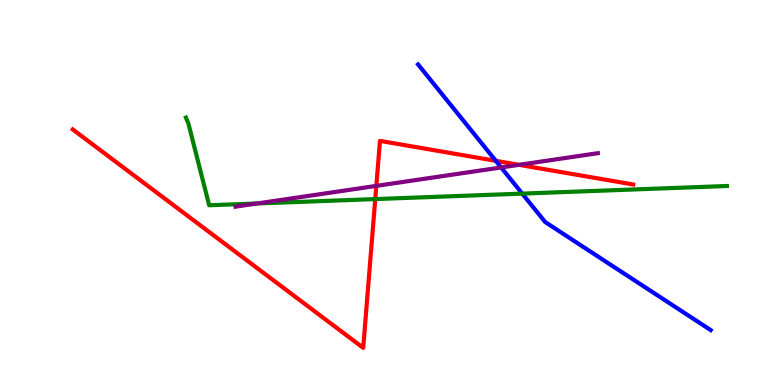[{'lines': ['blue', 'red'], 'intersections': [{'x': 6.4, 'y': 5.82}]}, {'lines': ['green', 'red'], 'intersections': [{'x': 4.84, 'y': 4.83}]}, {'lines': ['purple', 'red'], 'intersections': [{'x': 4.86, 'y': 5.17}, {'x': 6.7, 'y': 5.72}]}, {'lines': ['blue', 'green'], 'intersections': [{'x': 6.74, 'y': 4.97}]}, {'lines': ['blue', 'purple'], 'intersections': [{'x': 6.47, 'y': 5.65}]}, {'lines': ['green', 'purple'], 'intersections': [{'x': 3.32, 'y': 4.71}]}]